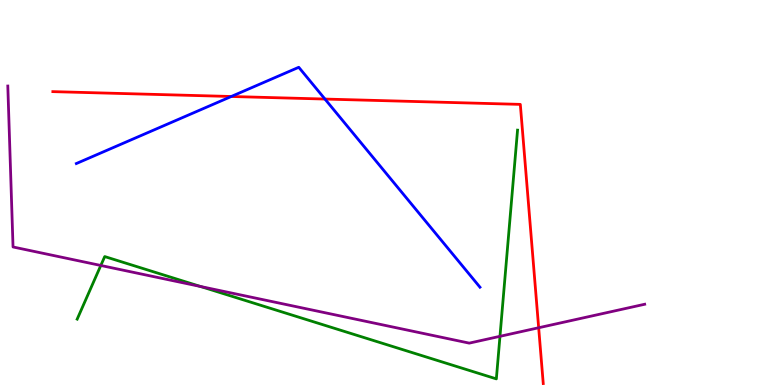[{'lines': ['blue', 'red'], 'intersections': [{'x': 2.98, 'y': 7.49}, {'x': 4.19, 'y': 7.43}]}, {'lines': ['green', 'red'], 'intersections': []}, {'lines': ['purple', 'red'], 'intersections': [{'x': 6.95, 'y': 1.49}]}, {'lines': ['blue', 'green'], 'intersections': []}, {'lines': ['blue', 'purple'], 'intersections': []}, {'lines': ['green', 'purple'], 'intersections': [{'x': 1.3, 'y': 3.1}, {'x': 2.59, 'y': 2.56}, {'x': 6.45, 'y': 1.26}]}]